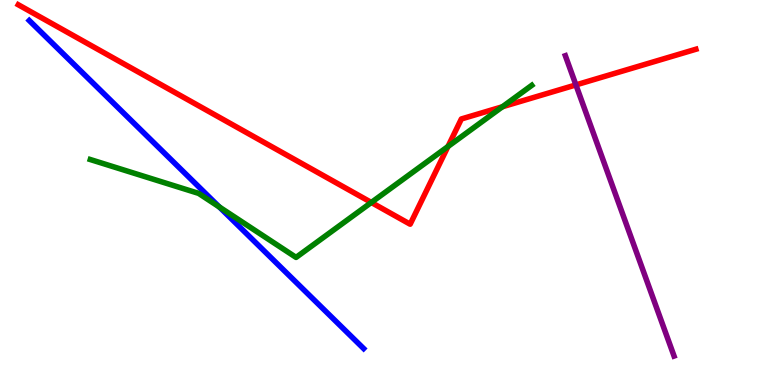[{'lines': ['blue', 'red'], 'intersections': []}, {'lines': ['green', 'red'], 'intersections': [{'x': 4.79, 'y': 4.74}, {'x': 5.78, 'y': 6.19}, {'x': 6.48, 'y': 7.23}]}, {'lines': ['purple', 'red'], 'intersections': [{'x': 7.43, 'y': 7.79}]}, {'lines': ['blue', 'green'], 'intersections': [{'x': 2.83, 'y': 4.62}]}, {'lines': ['blue', 'purple'], 'intersections': []}, {'lines': ['green', 'purple'], 'intersections': []}]